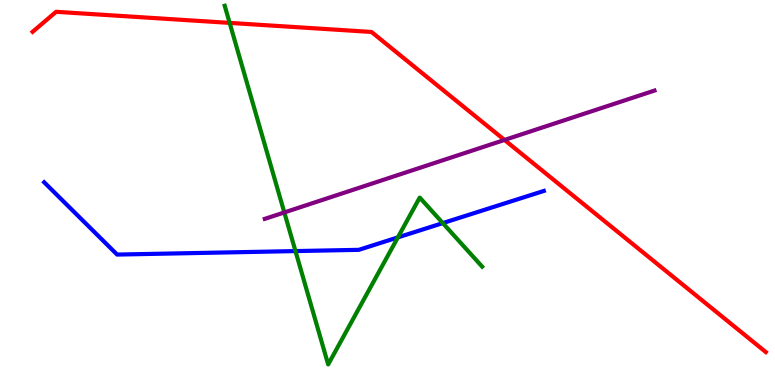[{'lines': ['blue', 'red'], 'intersections': []}, {'lines': ['green', 'red'], 'intersections': [{'x': 2.96, 'y': 9.41}]}, {'lines': ['purple', 'red'], 'intersections': [{'x': 6.51, 'y': 6.36}]}, {'lines': ['blue', 'green'], 'intersections': [{'x': 3.81, 'y': 3.48}, {'x': 5.13, 'y': 3.83}, {'x': 5.71, 'y': 4.21}]}, {'lines': ['blue', 'purple'], 'intersections': []}, {'lines': ['green', 'purple'], 'intersections': [{'x': 3.67, 'y': 4.48}]}]